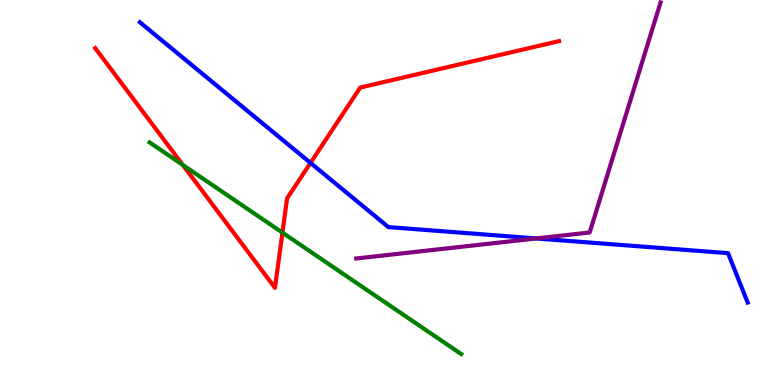[{'lines': ['blue', 'red'], 'intersections': [{'x': 4.01, 'y': 5.77}]}, {'lines': ['green', 'red'], 'intersections': [{'x': 2.36, 'y': 5.71}, {'x': 3.64, 'y': 3.96}]}, {'lines': ['purple', 'red'], 'intersections': []}, {'lines': ['blue', 'green'], 'intersections': []}, {'lines': ['blue', 'purple'], 'intersections': [{'x': 6.92, 'y': 3.81}]}, {'lines': ['green', 'purple'], 'intersections': []}]